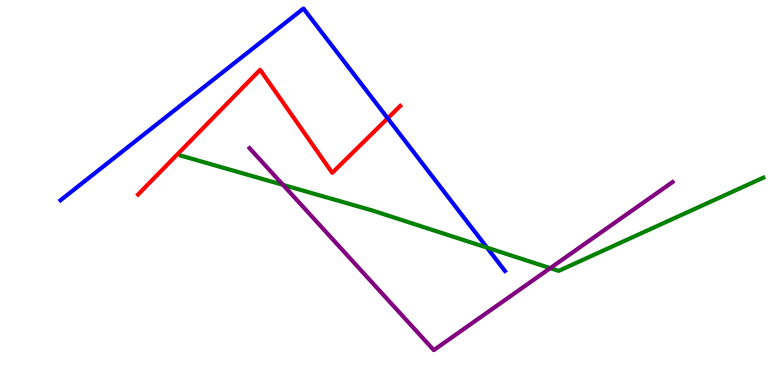[{'lines': ['blue', 'red'], 'intersections': [{'x': 5.0, 'y': 6.93}]}, {'lines': ['green', 'red'], 'intersections': []}, {'lines': ['purple', 'red'], 'intersections': []}, {'lines': ['blue', 'green'], 'intersections': [{'x': 6.28, 'y': 3.57}]}, {'lines': ['blue', 'purple'], 'intersections': []}, {'lines': ['green', 'purple'], 'intersections': [{'x': 3.65, 'y': 5.2}, {'x': 7.1, 'y': 3.04}]}]